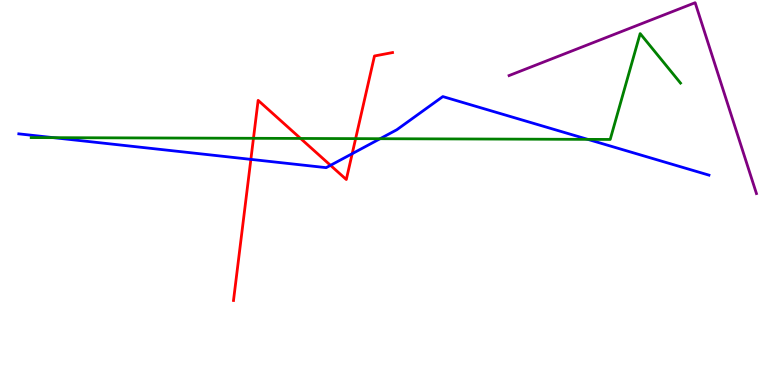[{'lines': ['blue', 'red'], 'intersections': [{'x': 3.24, 'y': 5.86}, {'x': 4.26, 'y': 5.71}, {'x': 4.54, 'y': 6.01}]}, {'lines': ['green', 'red'], 'intersections': [{'x': 3.27, 'y': 6.41}, {'x': 3.88, 'y': 6.4}, {'x': 4.59, 'y': 6.4}]}, {'lines': ['purple', 'red'], 'intersections': []}, {'lines': ['blue', 'green'], 'intersections': [{'x': 0.69, 'y': 6.42}, {'x': 4.9, 'y': 6.4}, {'x': 7.58, 'y': 6.38}]}, {'lines': ['blue', 'purple'], 'intersections': []}, {'lines': ['green', 'purple'], 'intersections': []}]